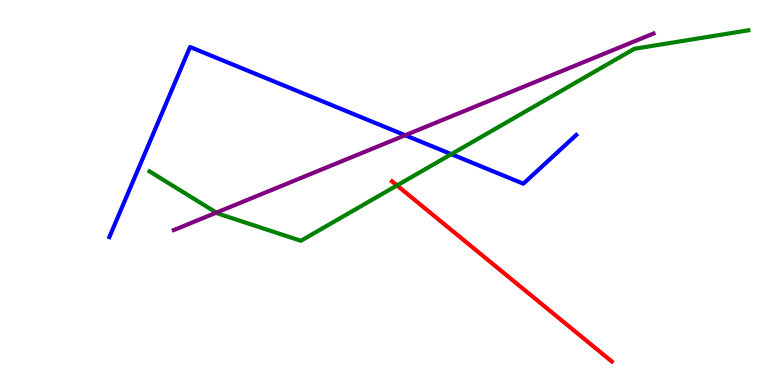[{'lines': ['blue', 'red'], 'intersections': []}, {'lines': ['green', 'red'], 'intersections': [{'x': 5.12, 'y': 5.18}]}, {'lines': ['purple', 'red'], 'intersections': []}, {'lines': ['blue', 'green'], 'intersections': [{'x': 5.82, 'y': 6.0}]}, {'lines': ['blue', 'purple'], 'intersections': [{'x': 5.23, 'y': 6.49}]}, {'lines': ['green', 'purple'], 'intersections': [{'x': 2.79, 'y': 4.48}]}]